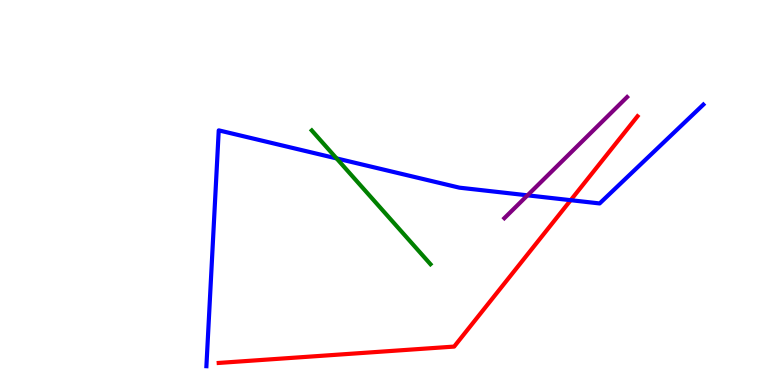[{'lines': ['blue', 'red'], 'intersections': [{'x': 7.36, 'y': 4.8}]}, {'lines': ['green', 'red'], 'intersections': []}, {'lines': ['purple', 'red'], 'intersections': []}, {'lines': ['blue', 'green'], 'intersections': [{'x': 4.34, 'y': 5.89}]}, {'lines': ['blue', 'purple'], 'intersections': [{'x': 6.81, 'y': 4.93}]}, {'lines': ['green', 'purple'], 'intersections': []}]